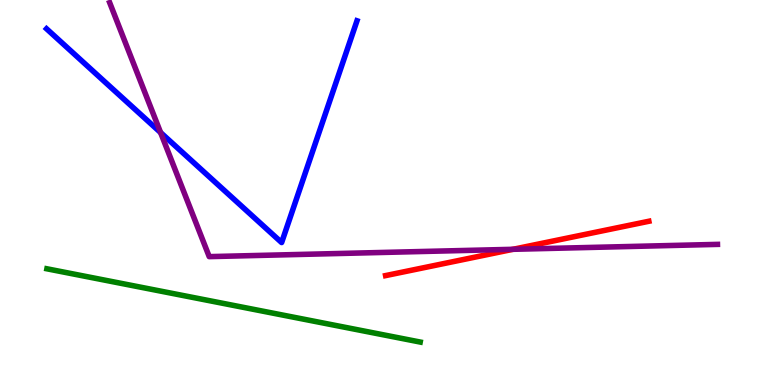[{'lines': ['blue', 'red'], 'intersections': []}, {'lines': ['green', 'red'], 'intersections': []}, {'lines': ['purple', 'red'], 'intersections': [{'x': 6.62, 'y': 3.52}]}, {'lines': ['blue', 'green'], 'intersections': []}, {'lines': ['blue', 'purple'], 'intersections': [{'x': 2.07, 'y': 6.56}]}, {'lines': ['green', 'purple'], 'intersections': []}]